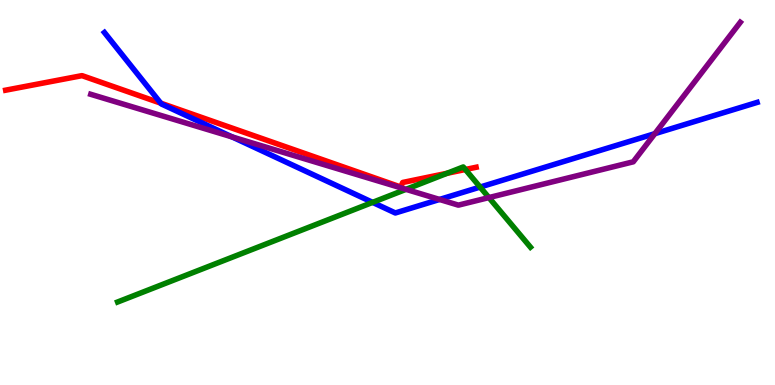[{'lines': ['blue', 'red'], 'intersections': [{'x': 2.07, 'y': 7.32}]}, {'lines': ['green', 'red'], 'intersections': [{'x': 5.77, 'y': 5.5}, {'x': 6.0, 'y': 5.6}]}, {'lines': ['purple', 'red'], 'intersections': []}, {'lines': ['blue', 'green'], 'intersections': [{'x': 4.81, 'y': 4.74}, {'x': 6.19, 'y': 5.14}]}, {'lines': ['blue', 'purple'], 'intersections': [{'x': 3.0, 'y': 6.44}, {'x': 5.67, 'y': 4.82}, {'x': 8.45, 'y': 6.53}]}, {'lines': ['green', 'purple'], 'intersections': [{'x': 5.24, 'y': 5.08}, {'x': 6.31, 'y': 4.87}]}]